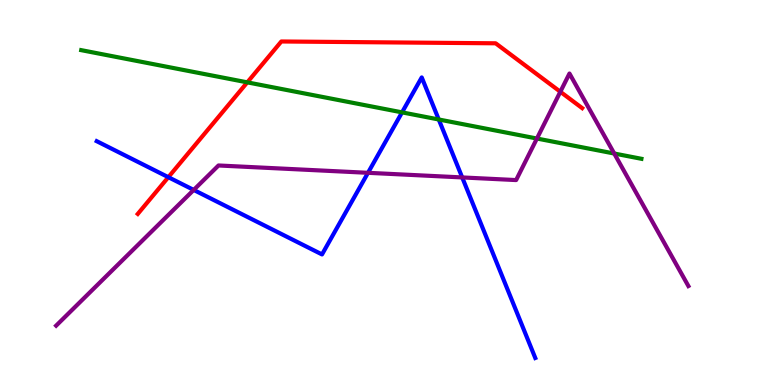[{'lines': ['blue', 'red'], 'intersections': [{'x': 2.17, 'y': 5.4}]}, {'lines': ['green', 'red'], 'intersections': [{'x': 3.19, 'y': 7.86}]}, {'lines': ['purple', 'red'], 'intersections': [{'x': 7.23, 'y': 7.62}]}, {'lines': ['blue', 'green'], 'intersections': [{'x': 5.19, 'y': 7.08}, {'x': 5.66, 'y': 6.9}]}, {'lines': ['blue', 'purple'], 'intersections': [{'x': 2.5, 'y': 5.07}, {'x': 4.75, 'y': 5.51}, {'x': 5.96, 'y': 5.39}]}, {'lines': ['green', 'purple'], 'intersections': [{'x': 6.93, 'y': 6.4}, {'x': 7.93, 'y': 6.01}]}]